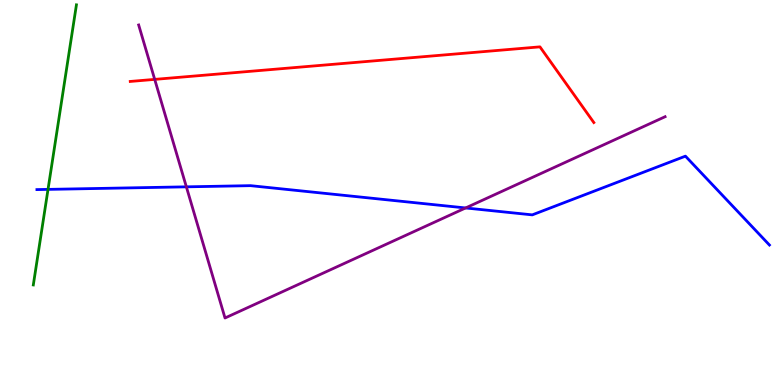[{'lines': ['blue', 'red'], 'intersections': []}, {'lines': ['green', 'red'], 'intersections': []}, {'lines': ['purple', 'red'], 'intersections': [{'x': 2.0, 'y': 7.94}]}, {'lines': ['blue', 'green'], 'intersections': [{'x': 0.62, 'y': 5.08}]}, {'lines': ['blue', 'purple'], 'intersections': [{'x': 2.4, 'y': 5.15}, {'x': 6.01, 'y': 4.6}]}, {'lines': ['green', 'purple'], 'intersections': []}]